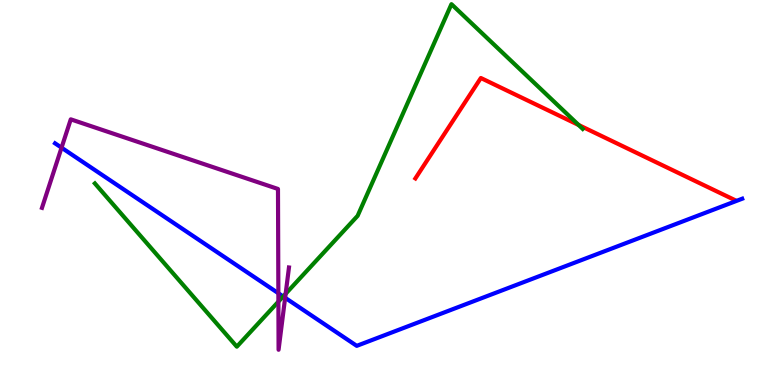[{'lines': ['blue', 'red'], 'intersections': []}, {'lines': ['green', 'red'], 'intersections': [{'x': 7.47, 'y': 6.75}]}, {'lines': ['purple', 'red'], 'intersections': []}, {'lines': ['blue', 'green'], 'intersections': [{'x': 3.65, 'y': 2.3}]}, {'lines': ['blue', 'purple'], 'intersections': [{'x': 0.794, 'y': 6.16}, {'x': 3.59, 'y': 2.38}, {'x': 3.68, 'y': 2.27}]}, {'lines': ['green', 'purple'], 'intersections': [{'x': 3.59, 'y': 2.17}, {'x': 3.69, 'y': 2.37}]}]